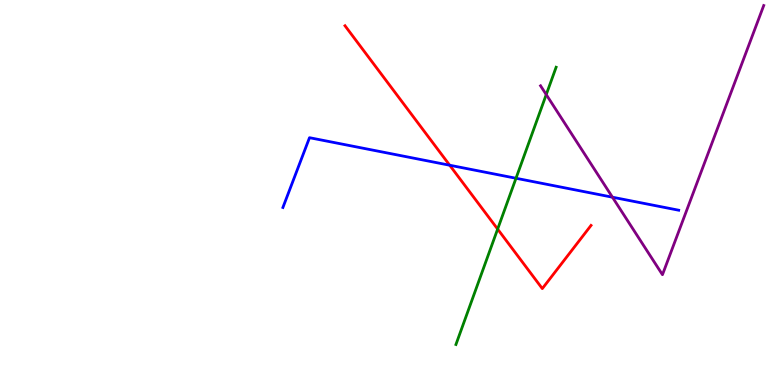[{'lines': ['blue', 'red'], 'intersections': [{'x': 5.8, 'y': 5.71}]}, {'lines': ['green', 'red'], 'intersections': [{'x': 6.42, 'y': 4.05}]}, {'lines': ['purple', 'red'], 'intersections': []}, {'lines': ['blue', 'green'], 'intersections': [{'x': 6.66, 'y': 5.37}]}, {'lines': ['blue', 'purple'], 'intersections': [{'x': 7.9, 'y': 4.88}]}, {'lines': ['green', 'purple'], 'intersections': [{'x': 7.05, 'y': 7.54}]}]